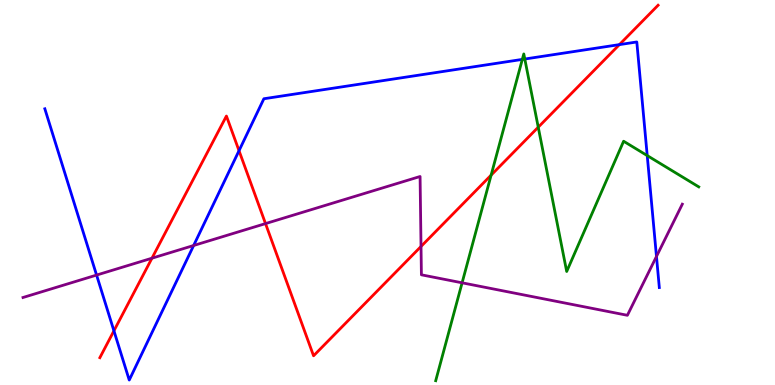[{'lines': ['blue', 'red'], 'intersections': [{'x': 1.47, 'y': 1.41}, {'x': 3.08, 'y': 6.09}, {'x': 7.99, 'y': 8.84}]}, {'lines': ['green', 'red'], 'intersections': [{'x': 6.34, 'y': 5.45}, {'x': 6.95, 'y': 6.7}]}, {'lines': ['purple', 'red'], 'intersections': [{'x': 1.96, 'y': 3.29}, {'x': 3.43, 'y': 4.19}, {'x': 5.43, 'y': 3.6}]}, {'lines': ['blue', 'green'], 'intersections': [{'x': 6.74, 'y': 8.46}, {'x': 6.77, 'y': 8.47}, {'x': 8.35, 'y': 5.96}]}, {'lines': ['blue', 'purple'], 'intersections': [{'x': 1.25, 'y': 2.86}, {'x': 2.5, 'y': 3.62}, {'x': 8.47, 'y': 3.34}]}, {'lines': ['green', 'purple'], 'intersections': [{'x': 5.96, 'y': 2.65}]}]